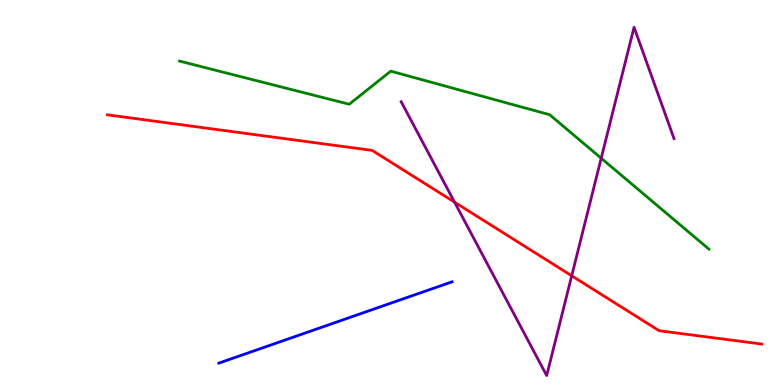[{'lines': ['blue', 'red'], 'intersections': []}, {'lines': ['green', 'red'], 'intersections': []}, {'lines': ['purple', 'red'], 'intersections': [{'x': 5.87, 'y': 4.75}, {'x': 7.38, 'y': 2.84}]}, {'lines': ['blue', 'green'], 'intersections': []}, {'lines': ['blue', 'purple'], 'intersections': []}, {'lines': ['green', 'purple'], 'intersections': [{'x': 7.76, 'y': 5.89}]}]